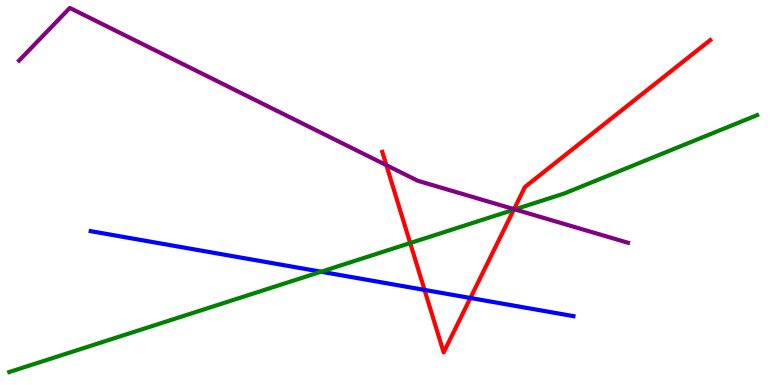[{'lines': ['blue', 'red'], 'intersections': [{'x': 5.48, 'y': 2.47}, {'x': 6.07, 'y': 2.26}]}, {'lines': ['green', 'red'], 'intersections': [{'x': 5.29, 'y': 3.69}, {'x': 6.63, 'y': 4.55}]}, {'lines': ['purple', 'red'], 'intersections': [{'x': 4.99, 'y': 5.71}, {'x': 6.63, 'y': 4.57}]}, {'lines': ['blue', 'green'], 'intersections': [{'x': 4.14, 'y': 2.94}]}, {'lines': ['blue', 'purple'], 'intersections': []}, {'lines': ['green', 'purple'], 'intersections': [{'x': 6.64, 'y': 4.56}]}]